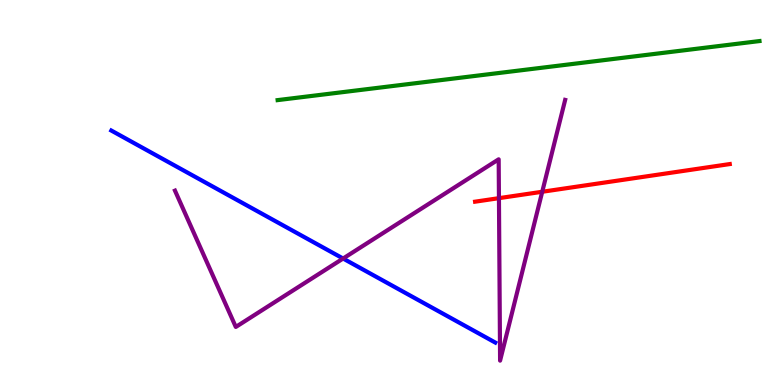[{'lines': ['blue', 'red'], 'intersections': []}, {'lines': ['green', 'red'], 'intersections': []}, {'lines': ['purple', 'red'], 'intersections': [{'x': 6.44, 'y': 4.85}, {'x': 7.0, 'y': 5.02}]}, {'lines': ['blue', 'green'], 'intersections': []}, {'lines': ['blue', 'purple'], 'intersections': [{'x': 4.43, 'y': 3.29}]}, {'lines': ['green', 'purple'], 'intersections': []}]